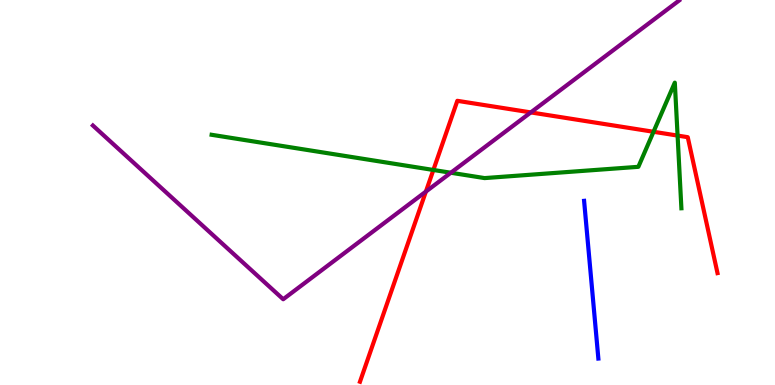[{'lines': ['blue', 'red'], 'intersections': []}, {'lines': ['green', 'red'], 'intersections': [{'x': 5.59, 'y': 5.59}, {'x': 8.43, 'y': 6.58}, {'x': 8.74, 'y': 6.48}]}, {'lines': ['purple', 'red'], 'intersections': [{'x': 5.5, 'y': 5.02}, {'x': 6.85, 'y': 7.08}]}, {'lines': ['blue', 'green'], 'intersections': []}, {'lines': ['blue', 'purple'], 'intersections': []}, {'lines': ['green', 'purple'], 'intersections': [{'x': 5.82, 'y': 5.51}]}]